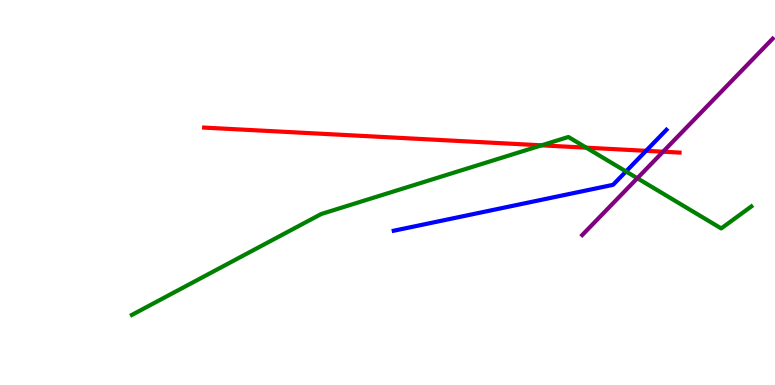[{'lines': ['blue', 'red'], 'intersections': [{'x': 8.34, 'y': 6.08}]}, {'lines': ['green', 'red'], 'intersections': [{'x': 6.99, 'y': 6.23}, {'x': 7.56, 'y': 6.16}]}, {'lines': ['purple', 'red'], 'intersections': [{'x': 8.56, 'y': 6.06}]}, {'lines': ['blue', 'green'], 'intersections': [{'x': 8.08, 'y': 5.55}]}, {'lines': ['blue', 'purple'], 'intersections': []}, {'lines': ['green', 'purple'], 'intersections': [{'x': 8.22, 'y': 5.37}]}]